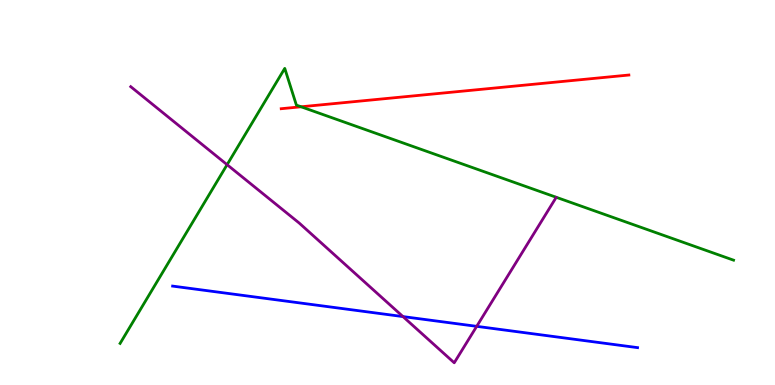[{'lines': ['blue', 'red'], 'intersections': []}, {'lines': ['green', 'red'], 'intersections': [{'x': 3.89, 'y': 7.23}]}, {'lines': ['purple', 'red'], 'intersections': []}, {'lines': ['blue', 'green'], 'intersections': []}, {'lines': ['blue', 'purple'], 'intersections': [{'x': 5.2, 'y': 1.78}, {'x': 6.15, 'y': 1.52}]}, {'lines': ['green', 'purple'], 'intersections': [{'x': 2.93, 'y': 5.72}]}]